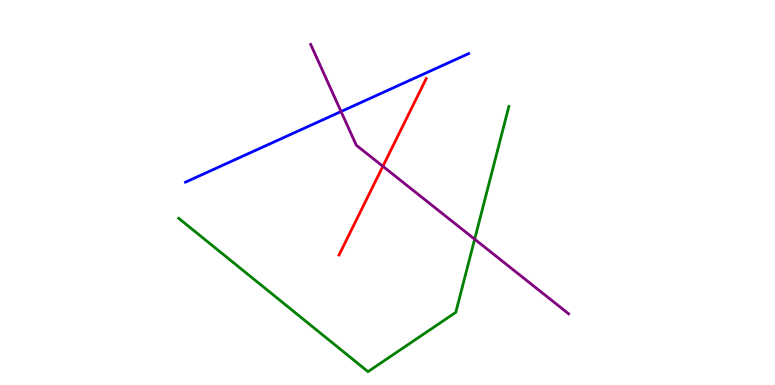[{'lines': ['blue', 'red'], 'intersections': []}, {'lines': ['green', 'red'], 'intersections': []}, {'lines': ['purple', 'red'], 'intersections': [{'x': 4.94, 'y': 5.68}]}, {'lines': ['blue', 'green'], 'intersections': []}, {'lines': ['blue', 'purple'], 'intersections': [{'x': 4.4, 'y': 7.1}]}, {'lines': ['green', 'purple'], 'intersections': [{'x': 6.12, 'y': 3.79}]}]